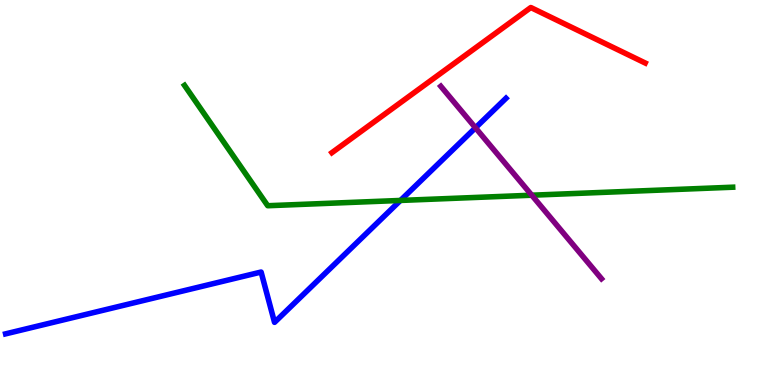[{'lines': ['blue', 'red'], 'intersections': []}, {'lines': ['green', 'red'], 'intersections': []}, {'lines': ['purple', 'red'], 'intersections': []}, {'lines': ['blue', 'green'], 'intersections': [{'x': 5.17, 'y': 4.79}]}, {'lines': ['blue', 'purple'], 'intersections': [{'x': 6.14, 'y': 6.68}]}, {'lines': ['green', 'purple'], 'intersections': [{'x': 6.86, 'y': 4.93}]}]